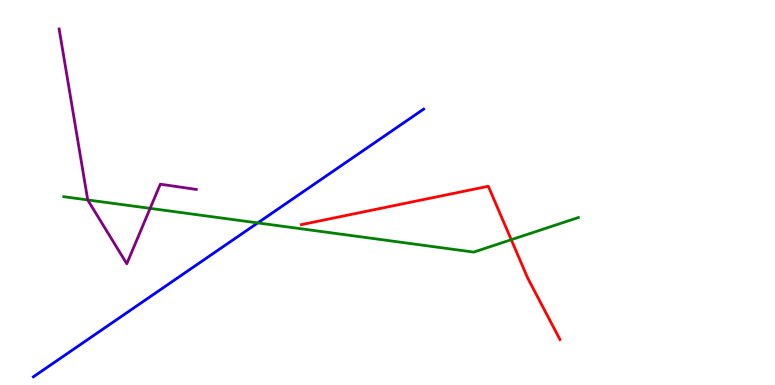[{'lines': ['blue', 'red'], 'intersections': []}, {'lines': ['green', 'red'], 'intersections': [{'x': 6.6, 'y': 3.77}]}, {'lines': ['purple', 'red'], 'intersections': []}, {'lines': ['blue', 'green'], 'intersections': [{'x': 3.33, 'y': 4.21}]}, {'lines': ['blue', 'purple'], 'intersections': []}, {'lines': ['green', 'purple'], 'intersections': [{'x': 1.13, 'y': 4.81}, {'x': 1.94, 'y': 4.59}]}]